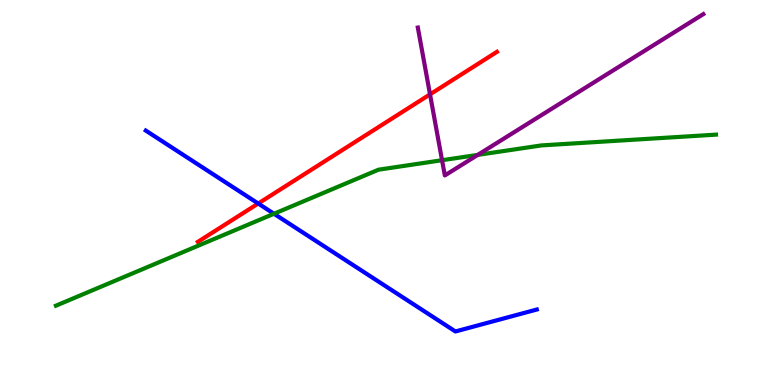[{'lines': ['blue', 'red'], 'intersections': [{'x': 3.33, 'y': 4.71}]}, {'lines': ['green', 'red'], 'intersections': []}, {'lines': ['purple', 'red'], 'intersections': [{'x': 5.55, 'y': 7.55}]}, {'lines': ['blue', 'green'], 'intersections': [{'x': 3.54, 'y': 4.45}]}, {'lines': ['blue', 'purple'], 'intersections': []}, {'lines': ['green', 'purple'], 'intersections': [{'x': 5.7, 'y': 5.84}, {'x': 6.16, 'y': 5.98}]}]